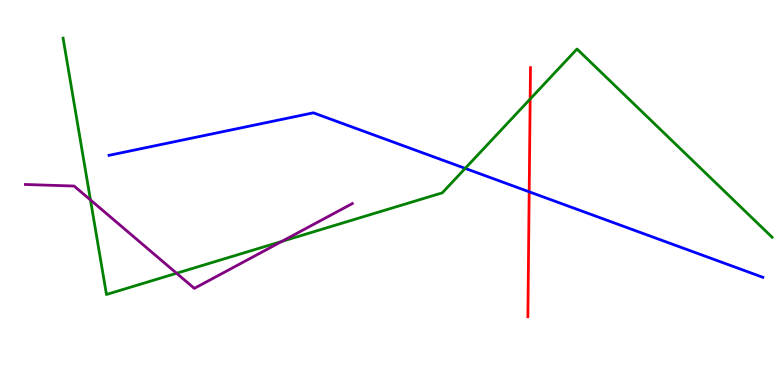[{'lines': ['blue', 'red'], 'intersections': [{'x': 6.83, 'y': 5.02}]}, {'lines': ['green', 'red'], 'intersections': [{'x': 6.84, 'y': 7.43}]}, {'lines': ['purple', 'red'], 'intersections': []}, {'lines': ['blue', 'green'], 'intersections': [{'x': 6.0, 'y': 5.63}]}, {'lines': ['blue', 'purple'], 'intersections': []}, {'lines': ['green', 'purple'], 'intersections': [{'x': 1.17, 'y': 4.81}, {'x': 2.28, 'y': 2.9}, {'x': 3.64, 'y': 3.73}]}]